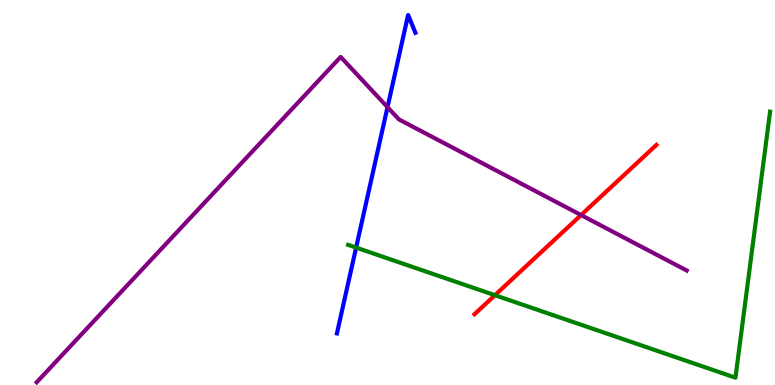[{'lines': ['blue', 'red'], 'intersections': []}, {'lines': ['green', 'red'], 'intersections': [{'x': 6.39, 'y': 2.33}]}, {'lines': ['purple', 'red'], 'intersections': [{'x': 7.5, 'y': 4.41}]}, {'lines': ['blue', 'green'], 'intersections': [{'x': 4.6, 'y': 3.57}]}, {'lines': ['blue', 'purple'], 'intersections': [{'x': 5.0, 'y': 7.22}]}, {'lines': ['green', 'purple'], 'intersections': []}]